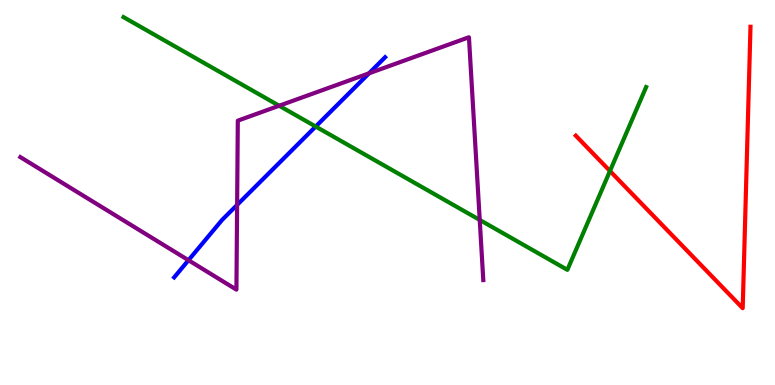[{'lines': ['blue', 'red'], 'intersections': []}, {'lines': ['green', 'red'], 'intersections': [{'x': 7.87, 'y': 5.56}]}, {'lines': ['purple', 'red'], 'intersections': []}, {'lines': ['blue', 'green'], 'intersections': [{'x': 4.07, 'y': 6.71}]}, {'lines': ['blue', 'purple'], 'intersections': [{'x': 2.43, 'y': 3.24}, {'x': 3.06, 'y': 4.68}, {'x': 4.76, 'y': 8.1}]}, {'lines': ['green', 'purple'], 'intersections': [{'x': 3.6, 'y': 7.25}, {'x': 6.19, 'y': 4.29}]}]